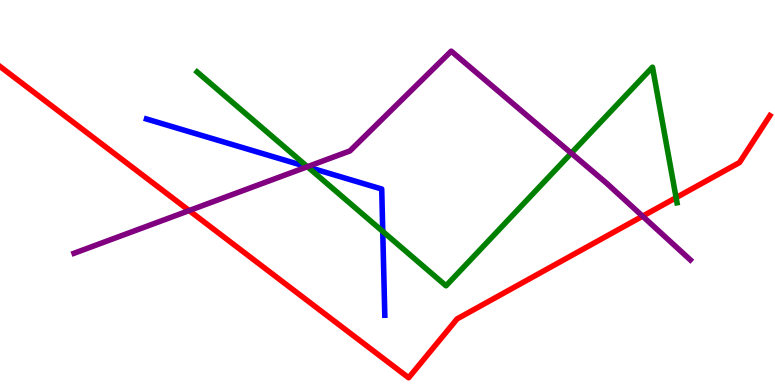[{'lines': ['blue', 'red'], 'intersections': []}, {'lines': ['green', 'red'], 'intersections': [{'x': 8.72, 'y': 4.87}]}, {'lines': ['purple', 'red'], 'intersections': [{'x': 2.44, 'y': 4.53}, {'x': 8.29, 'y': 4.38}]}, {'lines': ['blue', 'green'], 'intersections': [{'x': 3.97, 'y': 5.66}, {'x': 4.94, 'y': 3.99}]}, {'lines': ['blue', 'purple'], 'intersections': [{'x': 3.96, 'y': 5.67}]}, {'lines': ['green', 'purple'], 'intersections': [{'x': 3.97, 'y': 5.67}, {'x': 7.37, 'y': 6.02}]}]